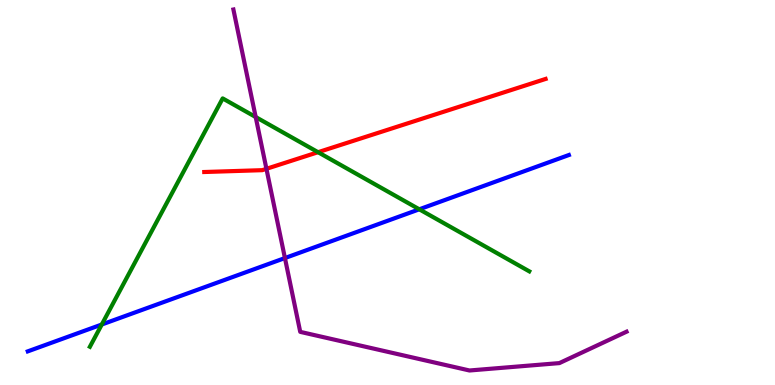[{'lines': ['blue', 'red'], 'intersections': []}, {'lines': ['green', 'red'], 'intersections': [{'x': 4.1, 'y': 6.05}]}, {'lines': ['purple', 'red'], 'intersections': [{'x': 3.44, 'y': 5.62}]}, {'lines': ['blue', 'green'], 'intersections': [{'x': 1.31, 'y': 1.57}, {'x': 5.41, 'y': 4.56}]}, {'lines': ['blue', 'purple'], 'intersections': [{'x': 3.68, 'y': 3.3}]}, {'lines': ['green', 'purple'], 'intersections': [{'x': 3.3, 'y': 6.96}]}]